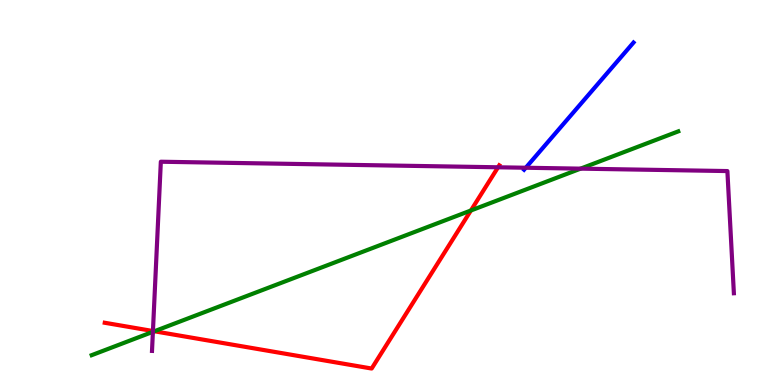[{'lines': ['blue', 'red'], 'intersections': []}, {'lines': ['green', 'red'], 'intersections': [{'x': 1.99, 'y': 1.4}, {'x': 6.08, 'y': 4.53}]}, {'lines': ['purple', 'red'], 'intersections': [{'x': 1.97, 'y': 1.4}, {'x': 6.43, 'y': 5.65}]}, {'lines': ['blue', 'green'], 'intersections': []}, {'lines': ['blue', 'purple'], 'intersections': [{'x': 6.78, 'y': 5.64}]}, {'lines': ['green', 'purple'], 'intersections': [{'x': 1.97, 'y': 1.38}, {'x': 7.49, 'y': 5.62}]}]